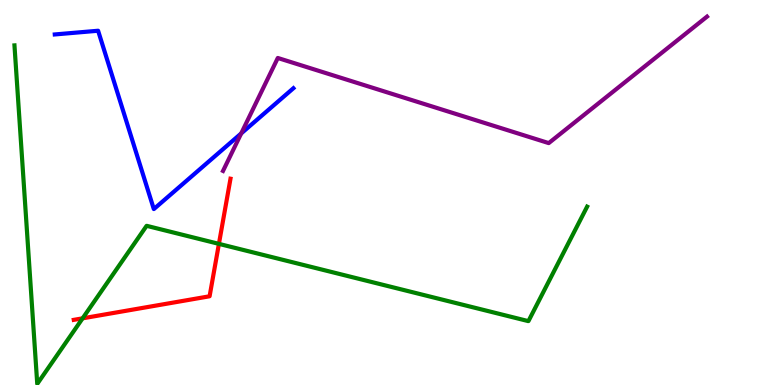[{'lines': ['blue', 'red'], 'intersections': []}, {'lines': ['green', 'red'], 'intersections': [{'x': 1.07, 'y': 1.73}, {'x': 2.82, 'y': 3.67}]}, {'lines': ['purple', 'red'], 'intersections': []}, {'lines': ['blue', 'green'], 'intersections': []}, {'lines': ['blue', 'purple'], 'intersections': [{'x': 3.11, 'y': 6.53}]}, {'lines': ['green', 'purple'], 'intersections': []}]